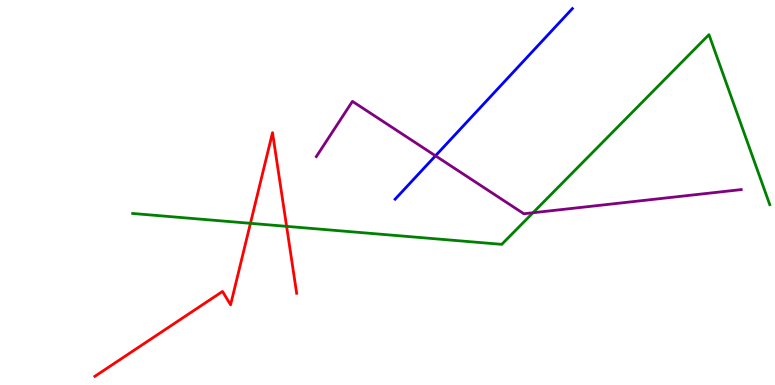[{'lines': ['blue', 'red'], 'intersections': []}, {'lines': ['green', 'red'], 'intersections': [{'x': 3.23, 'y': 4.2}, {'x': 3.7, 'y': 4.12}]}, {'lines': ['purple', 'red'], 'intersections': []}, {'lines': ['blue', 'green'], 'intersections': []}, {'lines': ['blue', 'purple'], 'intersections': [{'x': 5.62, 'y': 5.95}]}, {'lines': ['green', 'purple'], 'intersections': [{'x': 6.88, 'y': 4.47}]}]